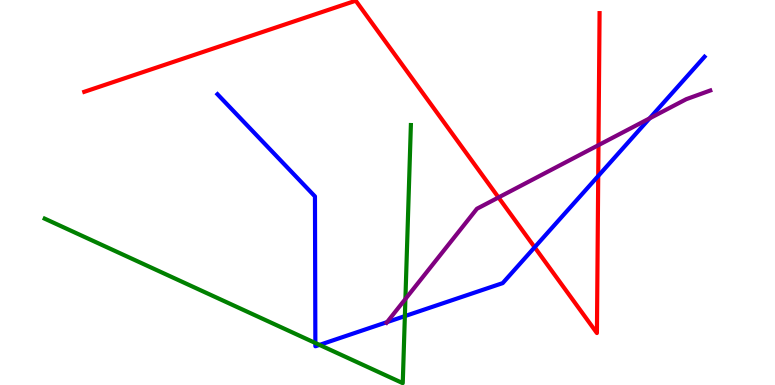[{'lines': ['blue', 'red'], 'intersections': [{'x': 6.9, 'y': 3.58}, {'x': 7.72, 'y': 5.43}]}, {'lines': ['green', 'red'], 'intersections': []}, {'lines': ['purple', 'red'], 'intersections': [{'x': 6.43, 'y': 4.87}, {'x': 7.72, 'y': 6.23}]}, {'lines': ['blue', 'green'], 'intersections': [{'x': 4.07, 'y': 1.09}, {'x': 4.12, 'y': 1.04}, {'x': 5.22, 'y': 1.79}]}, {'lines': ['blue', 'purple'], 'intersections': [{'x': 4.99, 'y': 1.63}, {'x': 8.38, 'y': 6.92}]}, {'lines': ['green', 'purple'], 'intersections': [{'x': 5.23, 'y': 2.23}]}]